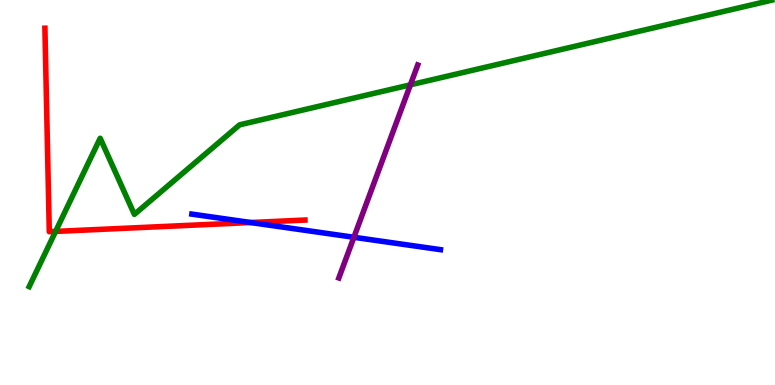[{'lines': ['blue', 'red'], 'intersections': [{'x': 3.23, 'y': 4.22}]}, {'lines': ['green', 'red'], 'intersections': [{'x': 0.717, 'y': 3.99}]}, {'lines': ['purple', 'red'], 'intersections': []}, {'lines': ['blue', 'green'], 'intersections': []}, {'lines': ['blue', 'purple'], 'intersections': [{'x': 4.57, 'y': 3.84}]}, {'lines': ['green', 'purple'], 'intersections': [{'x': 5.3, 'y': 7.8}]}]